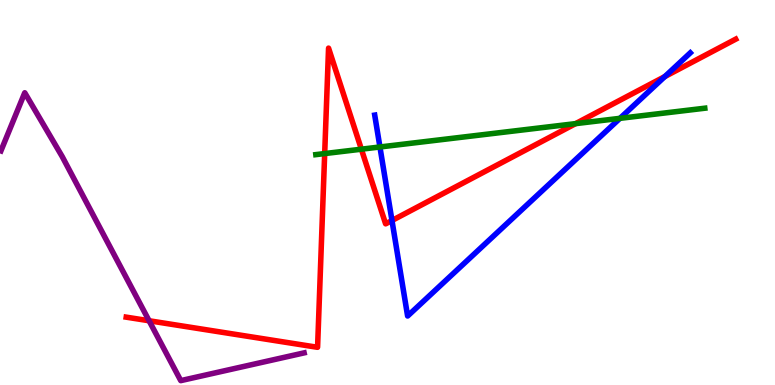[{'lines': ['blue', 'red'], 'intersections': [{'x': 5.06, 'y': 4.27}, {'x': 8.58, 'y': 8.01}]}, {'lines': ['green', 'red'], 'intersections': [{'x': 4.19, 'y': 6.01}, {'x': 4.66, 'y': 6.12}, {'x': 7.43, 'y': 6.79}]}, {'lines': ['purple', 'red'], 'intersections': [{'x': 1.92, 'y': 1.67}]}, {'lines': ['blue', 'green'], 'intersections': [{'x': 4.9, 'y': 6.18}, {'x': 8.0, 'y': 6.93}]}, {'lines': ['blue', 'purple'], 'intersections': []}, {'lines': ['green', 'purple'], 'intersections': []}]